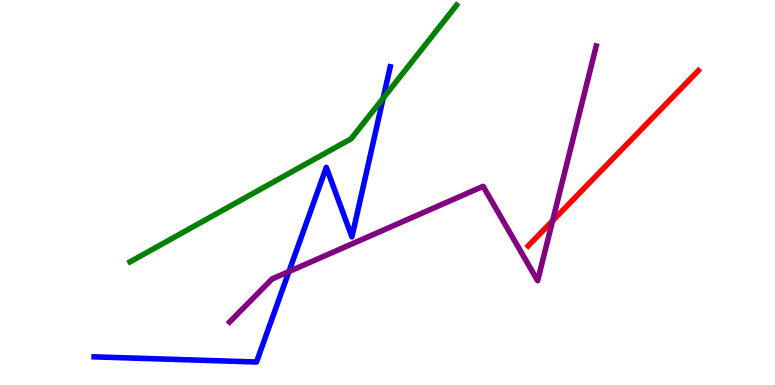[{'lines': ['blue', 'red'], 'intersections': []}, {'lines': ['green', 'red'], 'intersections': []}, {'lines': ['purple', 'red'], 'intersections': [{'x': 7.13, 'y': 4.27}]}, {'lines': ['blue', 'green'], 'intersections': [{'x': 4.94, 'y': 7.45}]}, {'lines': ['blue', 'purple'], 'intersections': [{'x': 3.73, 'y': 2.95}]}, {'lines': ['green', 'purple'], 'intersections': []}]